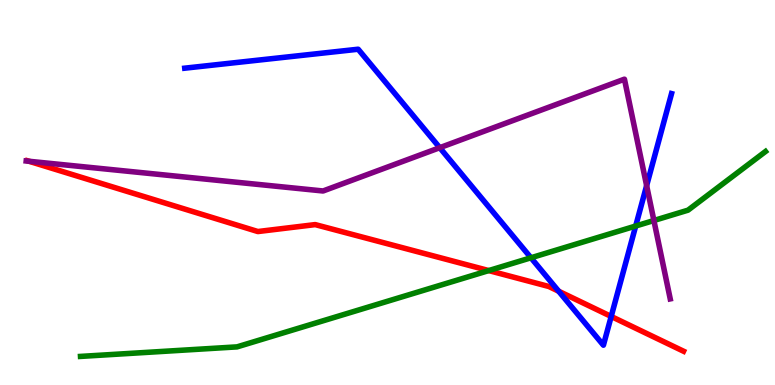[{'lines': ['blue', 'red'], 'intersections': [{'x': 7.21, 'y': 2.44}, {'x': 7.89, 'y': 1.78}]}, {'lines': ['green', 'red'], 'intersections': [{'x': 6.31, 'y': 2.97}]}, {'lines': ['purple', 'red'], 'intersections': [{'x': 0.375, 'y': 5.81}]}, {'lines': ['blue', 'green'], 'intersections': [{'x': 6.85, 'y': 3.3}, {'x': 8.2, 'y': 4.13}]}, {'lines': ['blue', 'purple'], 'intersections': [{'x': 5.67, 'y': 6.16}, {'x': 8.34, 'y': 5.18}]}, {'lines': ['green', 'purple'], 'intersections': [{'x': 8.44, 'y': 4.27}]}]